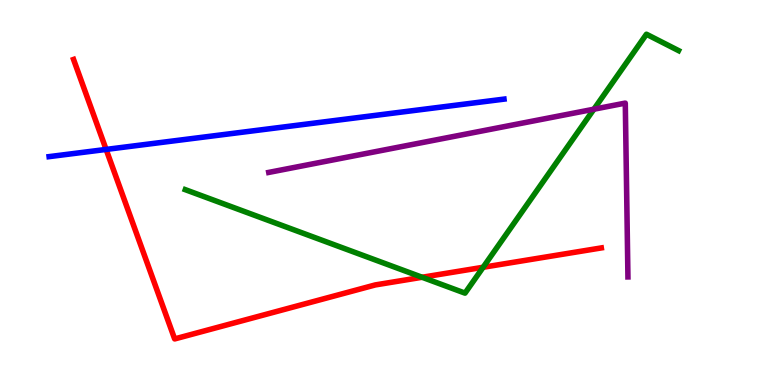[{'lines': ['blue', 'red'], 'intersections': [{'x': 1.37, 'y': 6.12}]}, {'lines': ['green', 'red'], 'intersections': [{'x': 5.45, 'y': 2.8}, {'x': 6.23, 'y': 3.06}]}, {'lines': ['purple', 'red'], 'intersections': []}, {'lines': ['blue', 'green'], 'intersections': []}, {'lines': ['blue', 'purple'], 'intersections': []}, {'lines': ['green', 'purple'], 'intersections': [{'x': 7.66, 'y': 7.16}]}]